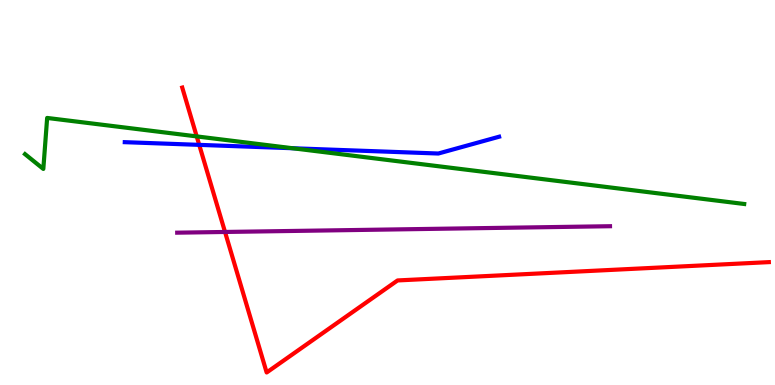[{'lines': ['blue', 'red'], 'intersections': [{'x': 2.57, 'y': 6.24}]}, {'lines': ['green', 'red'], 'intersections': [{'x': 2.54, 'y': 6.46}]}, {'lines': ['purple', 'red'], 'intersections': [{'x': 2.9, 'y': 3.98}]}, {'lines': ['blue', 'green'], 'intersections': [{'x': 3.78, 'y': 6.15}]}, {'lines': ['blue', 'purple'], 'intersections': []}, {'lines': ['green', 'purple'], 'intersections': []}]